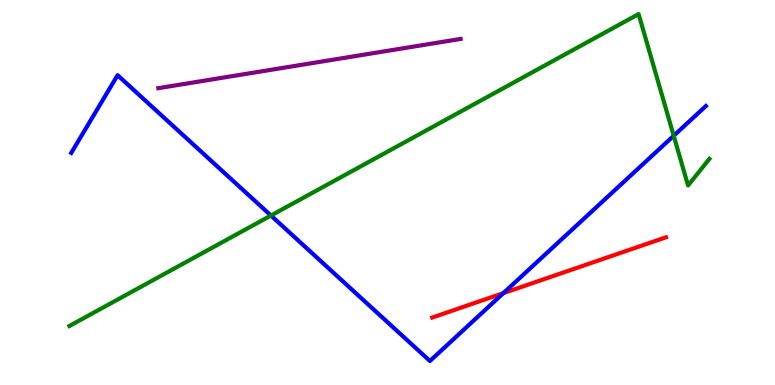[{'lines': ['blue', 'red'], 'intersections': [{'x': 6.5, 'y': 2.39}]}, {'lines': ['green', 'red'], 'intersections': []}, {'lines': ['purple', 'red'], 'intersections': []}, {'lines': ['blue', 'green'], 'intersections': [{'x': 3.5, 'y': 4.4}, {'x': 8.69, 'y': 6.47}]}, {'lines': ['blue', 'purple'], 'intersections': []}, {'lines': ['green', 'purple'], 'intersections': []}]